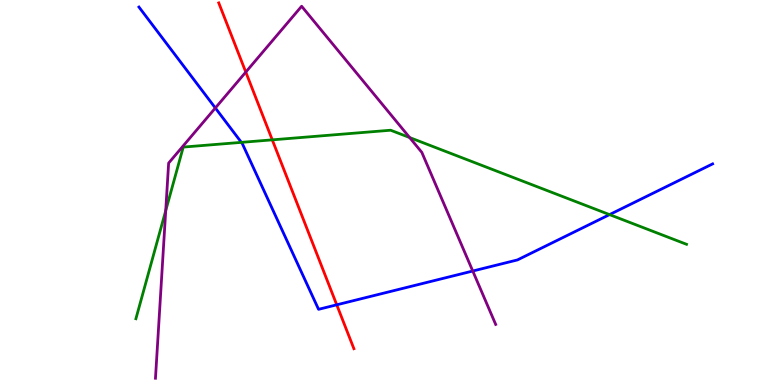[{'lines': ['blue', 'red'], 'intersections': [{'x': 4.35, 'y': 2.08}]}, {'lines': ['green', 'red'], 'intersections': [{'x': 3.51, 'y': 6.37}]}, {'lines': ['purple', 'red'], 'intersections': [{'x': 3.17, 'y': 8.13}]}, {'lines': ['blue', 'green'], 'intersections': [{'x': 3.11, 'y': 6.3}, {'x': 7.86, 'y': 4.43}]}, {'lines': ['blue', 'purple'], 'intersections': [{'x': 2.78, 'y': 7.2}, {'x': 6.1, 'y': 2.96}]}, {'lines': ['green', 'purple'], 'intersections': [{'x': 2.14, 'y': 4.53}, {'x': 5.29, 'y': 6.43}]}]